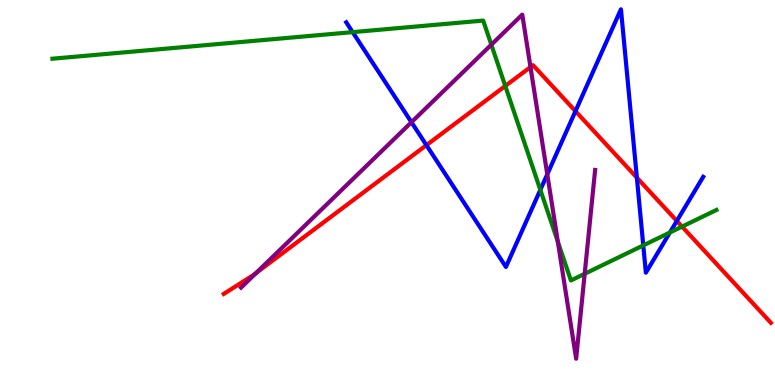[{'lines': ['blue', 'red'], 'intersections': [{'x': 5.5, 'y': 6.23}, {'x': 7.43, 'y': 7.11}, {'x': 8.22, 'y': 5.39}, {'x': 8.73, 'y': 4.26}]}, {'lines': ['green', 'red'], 'intersections': [{'x': 6.52, 'y': 7.77}, {'x': 8.8, 'y': 4.11}]}, {'lines': ['purple', 'red'], 'intersections': [{'x': 3.3, 'y': 2.91}, {'x': 6.84, 'y': 8.26}]}, {'lines': ['blue', 'green'], 'intersections': [{'x': 4.55, 'y': 9.17}, {'x': 6.97, 'y': 5.07}, {'x': 8.3, 'y': 3.63}, {'x': 8.64, 'y': 3.96}]}, {'lines': ['blue', 'purple'], 'intersections': [{'x': 5.31, 'y': 6.83}, {'x': 7.06, 'y': 5.47}]}, {'lines': ['green', 'purple'], 'intersections': [{'x': 6.34, 'y': 8.84}, {'x': 7.2, 'y': 3.72}, {'x': 7.54, 'y': 2.89}]}]